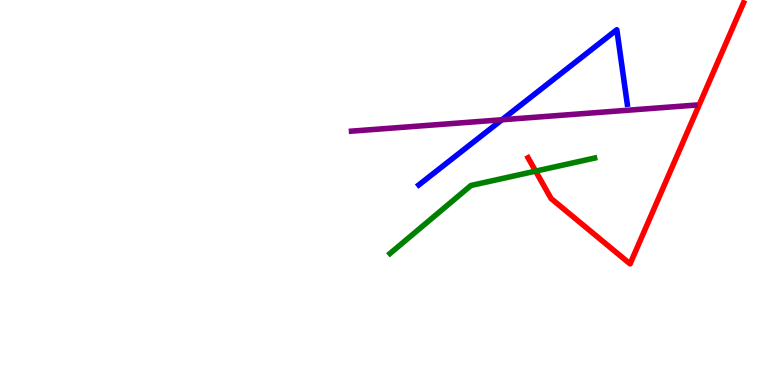[{'lines': ['blue', 'red'], 'intersections': []}, {'lines': ['green', 'red'], 'intersections': [{'x': 6.91, 'y': 5.55}]}, {'lines': ['purple', 'red'], 'intersections': []}, {'lines': ['blue', 'green'], 'intersections': []}, {'lines': ['blue', 'purple'], 'intersections': [{'x': 6.48, 'y': 6.89}]}, {'lines': ['green', 'purple'], 'intersections': []}]